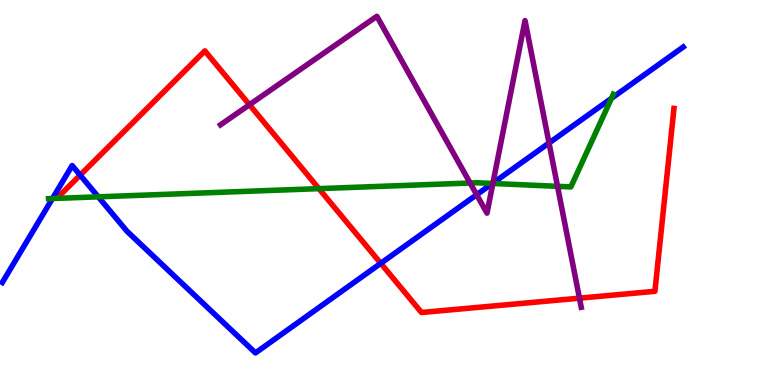[{'lines': ['blue', 'red'], 'intersections': [{'x': 1.03, 'y': 5.45}, {'x': 4.91, 'y': 3.16}]}, {'lines': ['green', 'red'], 'intersections': [{'x': 4.12, 'y': 5.1}]}, {'lines': ['purple', 'red'], 'intersections': [{'x': 3.22, 'y': 7.28}, {'x': 7.48, 'y': 2.26}]}, {'lines': ['blue', 'green'], 'intersections': [{'x': 0.677, 'y': 4.84}, {'x': 1.27, 'y': 4.89}, {'x': 6.35, 'y': 5.23}, {'x': 7.89, 'y': 7.45}]}, {'lines': ['blue', 'purple'], 'intersections': [{'x': 6.15, 'y': 4.94}, {'x': 6.36, 'y': 5.24}, {'x': 7.08, 'y': 6.29}]}, {'lines': ['green', 'purple'], 'intersections': [{'x': 6.07, 'y': 5.25}, {'x': 6.36, 'y': 5.23}, {'x': 7.19, 'y': 5.16}]}]